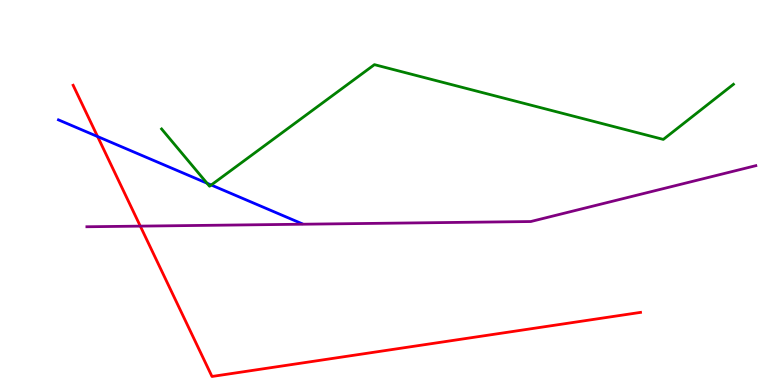[{'lines': ['blue', 'red'], 'intersections': [{'x': 1.26, 'y': 6.45}]}, {'lines': ['green', 'red'], 'intersections': []}, {'lines': ['purple', 'red'], 'intersections': [{'x': 1.81, 'y': 4.13}]}, {'lines': ['blue', 'green'], 'intersections': [{'x': 2.67, 'y': 5.24}, {'x': 2.73, 'y': 5.19}]}, {'lines': ['blue', 'purple'], 'intersections': []}, {'lines': ['green', 'purple'], 'intersections': []}]